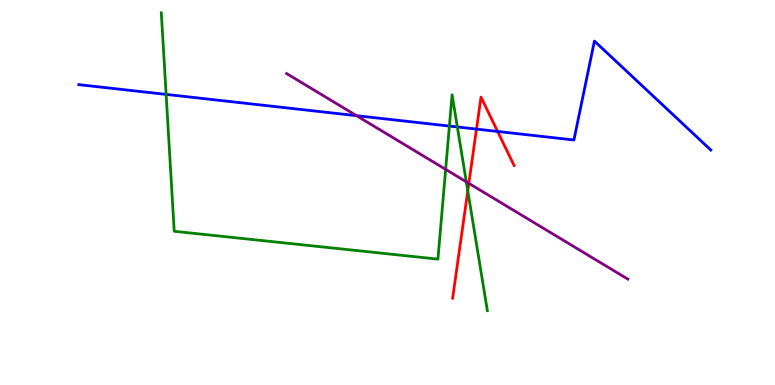[{'lines': ['blue', 'red'], 'intersections': [{'x': 6.15, 'y': 6.65}, {'x': 6.42, 'y': 6.59}]}, {'lines': ['green', 'red'], 'intersections': [{'x': 6.04, 'y': 5.04}]}, {'lines': ['purple', 'red'], 'intersections': [{'x': 6.05, 'y': 5.24}]}, {'lines': ['blue', 'green'], 'intersections': [{'x': 2.14, 'y': 7.55}, {'x': 5.8, 'y': 6.73}, {'x': 5.9, 'y': 6.7}]}, {'lines': ['blue', 'purple'], 'intersections': [{'x': 4.6, 'y': 7.0}]}, {'lines': ['green', 'purple'], 'intersections': [{'x': 5.75, 'y': 5.6}, {'x': 6.02, 'y': 5.28}]}]